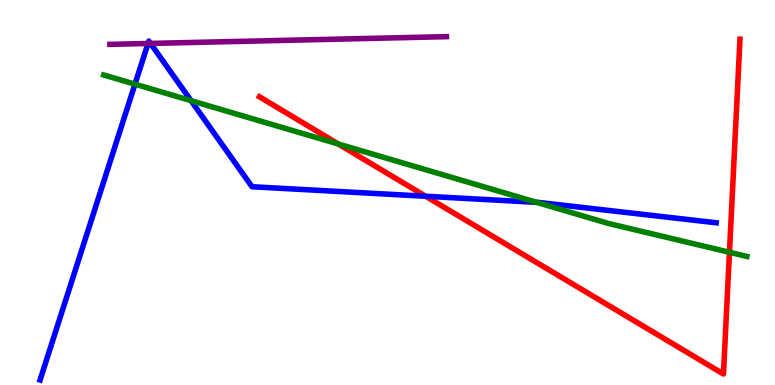[{'lines': ['blue', 'red'], 'intersections': [{'x': 5.49, 'y': 4.9}]}, {'lines': ['green', 'red'], 'intersections': [{'x': 4.36, 'y': 6.26}, {'x': 9.41, 'y': 3.45}]}, {'lines': ['purple', 'red'], 'intersections': []}, {'lines': ['blue', 'green'], 'intersections': [{'x': 1.74, 'y': 7.81}, {'x': 2.47, 'y': 7.39}, {'x': 6.92, 'y': 4.74}]}, {'lines': ['blue', 'purple'], 'intersections': [{'x': 1.91, 'y': 8.87}, {'x': 1.94, 'y': 8.87}]}, {'lines': ['green', 'purple'], 'intersections': []}]